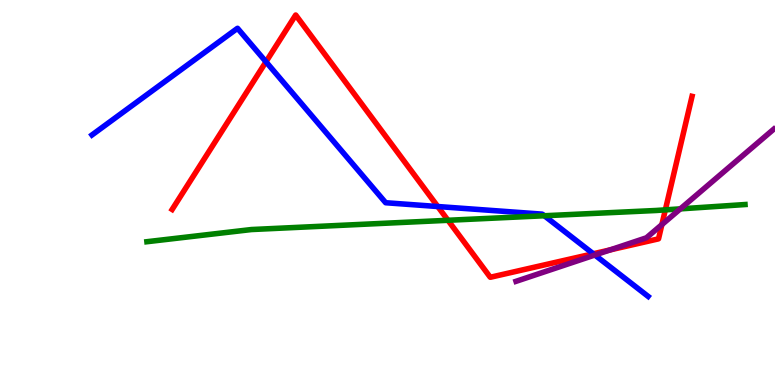[{'lines': ['blue', 'red'], 'intersections': [{'x': 3.43, 'y': 8.39}, {'x': 5.65, 'y': 4.64}, {'x': 7.65, 'y': 3.41}]}, {'lines': ['green', 'red'], 'intersections': [{'x': 5.78, 'y': 4.28}, {'x': 8.59, 'y': 4.55}]}, {'lines': ['purple', 'red'], 'intersections': [{'x': 7.87, 'y': 3.51}, {'x': 8.54, 'y': 4.17}]}, {'lines': ['blue', 'green'], 'intersections': [{'x': 7.02, 'y': 4.4}]}, {'lines': ['blue', 'purple'], 'intersections': [{'x': 7.68, 'y': 3.38}]}, {'lines': ['green', 'purple'], 'intersections': [{'x': 8.78, 'y': 4.57}]}]